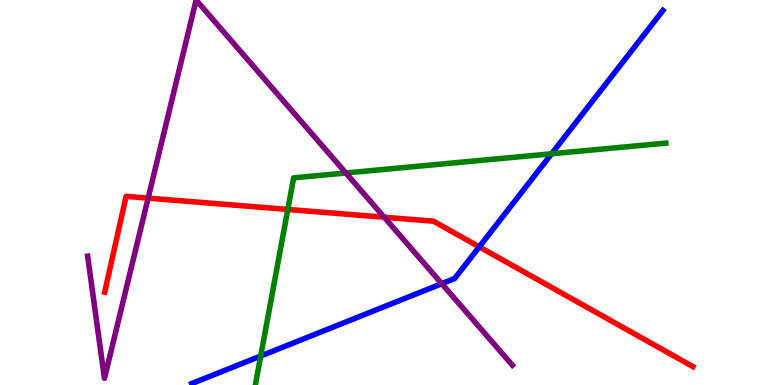[{'lines': ['blue', 'red'], 'intersections': [{'x': 6.18, 'y': 3.59}]}, {'lines': ['green', 'red'], 'intersections': [{'x': 3.71, 'y': 4.56}]}, {'lines': ['purple', 'red'], 'intersections': [{'x': 1.91, 'y': 4.85}, {'x': 4.96, 'y': 4.36}]}, {'lines': ['blue', 'green'], 'intersections': [{'x': 3.36, 'y': 0.753}, {'x': 7.12, 'y': 6.01}]}, {'lines': ['blue', 'purple'], 'intersections': [{'x': 5.7, 'y': 2.63}]}, {'lines': ['green', 'purple'], 'intersections': [{'x': 4.46, 'y': 5.51}]}]